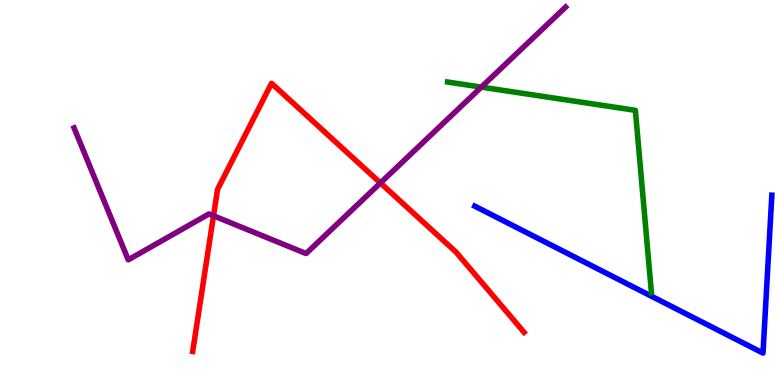[{'lines': ['blue', 'red'], 'intersections': []}, {'lines': ['green', 'red'], 'intersections': []}, {'lines': ['purple', 'red'], 'intersections': [{'x': 2.75, 'y': 4.39}, {'x': 4.91, 'y': 5.25}]}, {'lines': ['blue', 'green'], 'intersections': []}, {'lines': ['blue', 'purple'], 'intersections': []}, {'lines': ['green', 'purple'], 'intersections': [{'x': 6.21, 'y': 7.74}]}]